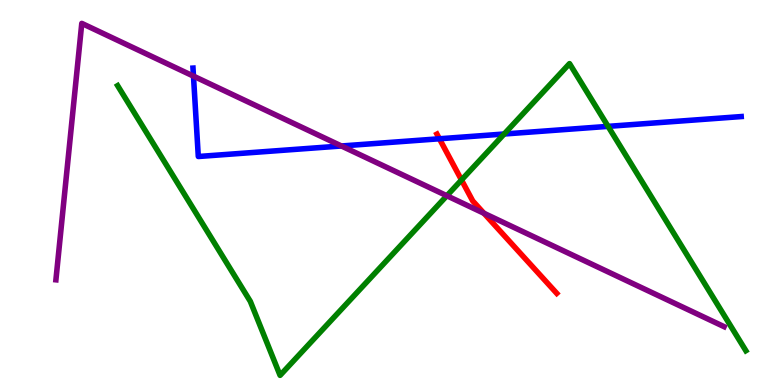[{'lines': ['blue', 'red'], 'intersections': [{'x': 5.67, 'y': 6.4}]}, {'lines': ['green', 'red'], 'intersections': [{'x': 5.95, 'y': 5.33}]}, {'lines': ['purple', 'red'], 'intersections': [{'x': 6.24, 'y': 4.46}]}, {'lines': ['blue', 'green'], 'intersections': [{'x': 6.51, 'y': 6.52}, {'x': 7.85, 'y': 6.72}]}, {'lines': ['blue', 'purple'], 'intersections': [{'x': 2.5, 'y': 8.02}, {'x': 4.41, 'y': 6.21}]}, {'lines': ['green', 'purple'], 'intersections': [{'x': 5.77, 'y': 4.92}]}]